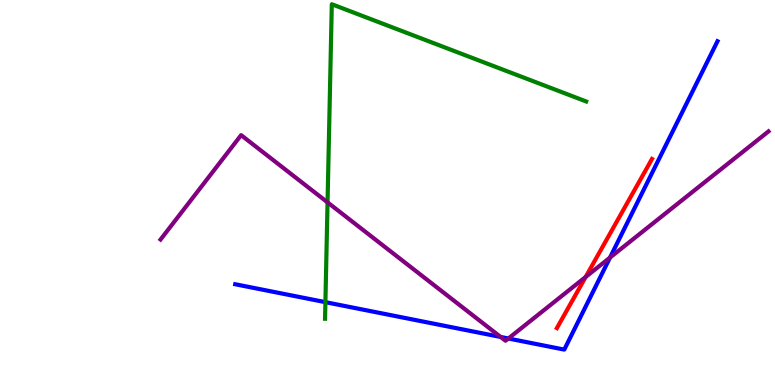[{'lines': ['blue', 'red'], 'intersections': []}, {'lines': ['green', 'red'], 'intersections': []}, {'lines': ['purple', 'red'], 'intersections': [{'x': 7.56, 'y': 2.81}]}, {'lines': ['blue', 'green'], 'intersections': [{'x': 4.2, 'y': 2.15}]}, {'lines': ['blue', 'purple'], 'intersections': [{'x': 6.46, 'y': 1.25}, {'x': 6.56, 'y': 1.21}, {'x': 7.87, 'y': 3.31}]}, {'lines': ['green', 'purple'], 'intersections': [{'x': 4.23, 'y': 4.74}]}]